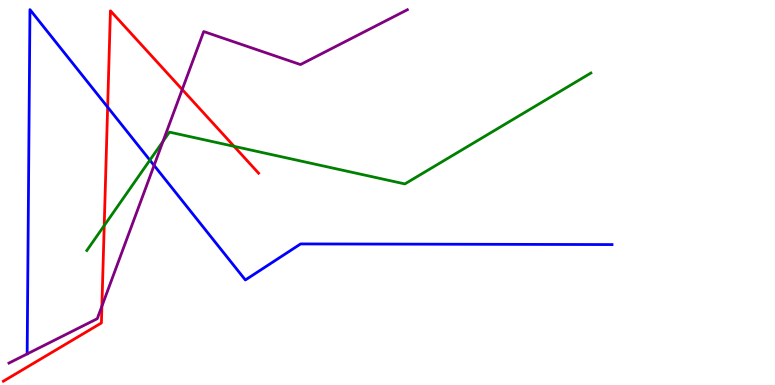[{'lines': ['blue', 'red'], 'intersections': [{'x': 1.39, 'y': 7.22}]}, {'lines': ['green', 'red'], 'intersections': [{'x': 1.34, 'y': 4.14}, {'x': 3.02, 'y': 6.2}]}, {'lines': ['purple', 'red'], 'intersections': [{'x': 1.31, 'y': 2.05}, {'x': 2.35, 'y': 7.68}]}, {'lines': ['blue', 'green'], 'intersections': [{'x': 1.93, 'y': 5.84}]}, {'lines': ['blue', 'purple'], 'intersections': [{'x': 1.99, 'y': 5.7}]}, {'lines': ['green', 'purple'], 'intersections': [{'x': 2.1, 'y': 6.33}]}]